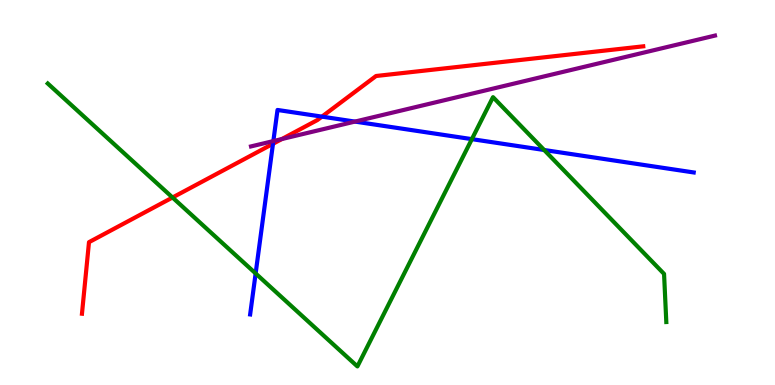[{'lines': ['blue', 'red'], 'intersections': [{'x': 3.52, 'y': 6.27}, {'x': 4.15, 'y': 6.97}]}, {'lines': ['green', 'red'], 'intersections': [{'x': 2.23, 'y': 4.87}]}, {'lines': ['purple', 'red'], 'intersections': [{'x': 3.64, 'y': 6.39}]}, {'lines': ['blue', 'green'], 'intersections': [{'x': 3.3, 'y': 2.9}, {'x': 6.09, 'y': 6.39}, {'x': 7.02, 'y': 6.1}]}, {'lines': ['blue', 'purple'], 'intersections': [{'x': 3.53, 'y': 6.34}, {'x': 4.58, 'y': 6.84}]}, {'lines': ['green', 'purple'], 'intersections': []}]